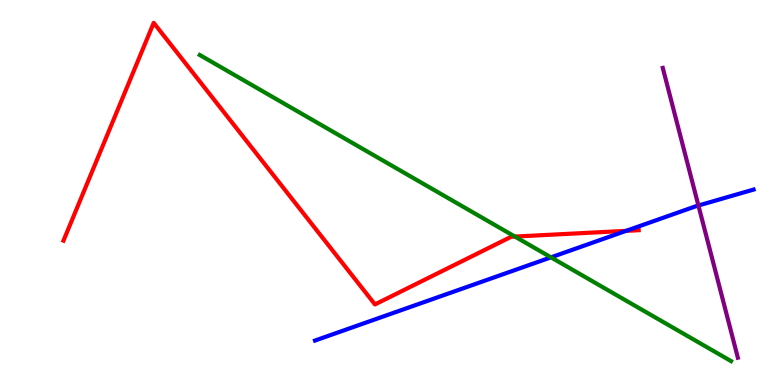[{'lines': ['blue', 'red'], 'intersections': [{'x': 8.08, 'y': 4.0}]}, {'lines': ['green', 'red'], 'intersections': [{'x': 6.64, 'y': 3.86}]}, {'lines': ['purple', 'red'], 'intersections': []}, {'lines': ['blue', 'green'], 'intersections': [{'x': 7.11, 'y': 3.32}]}, {'lines': ['blue', 'purple'], 'intersections': [{'x': 9.01, 'y': 4.66}]}, {'lines': ['green', 'purple'], 'intersections': []}]